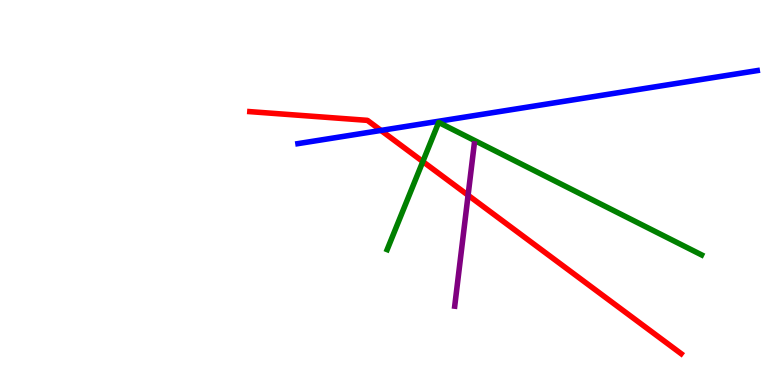[{'lines': ['blue', 'red'], 'intersections': [{'x': 4.92, 'y': 6.61}]}, {'lines': ['green', 'red'], 'intersections': [{'x': 5.46, 'y': 5.8}]}, {'lines': ['purple', 'red'], 'intersections': [{'x': 6.04, 'y': 4.93}]}, {'lines': ['blue', 'green'], 'intersections': []}, {'lines': ['blue', 'purple'], 'intersections': []}, {'lines': ['green', 'purple'], 'intersections': []}]